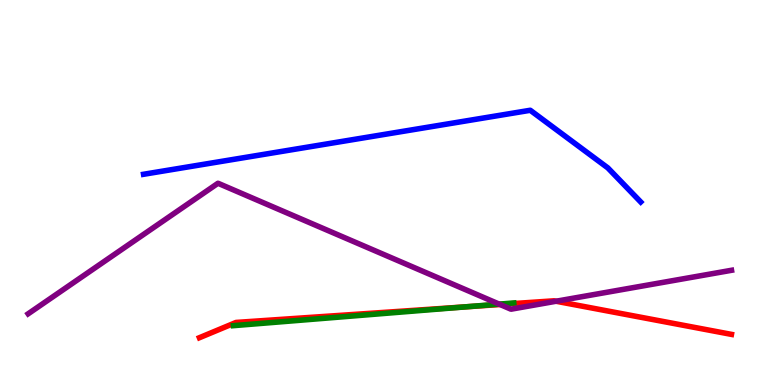[{'lines': ['blue', 'red'], 'intersections': []}, {'lines': ['green', 'red'], 'intersections': [{'x': 6.03, 'y': 2.03}]}, {'lines': ['purple', 'red'], 'intersections': [{'x': 6.45, 'y': 2.09}, {'x': 7.18, 'y': 2.18}]}, {'lines': ['blue', 'green'], 'intersections': []}, {'lines': ['blue', 'purple'], 'intersections': []}, {'lines': ['green', 'purple'], 'intersections': [{'x': 6.44, 'y': 2.1}]}]